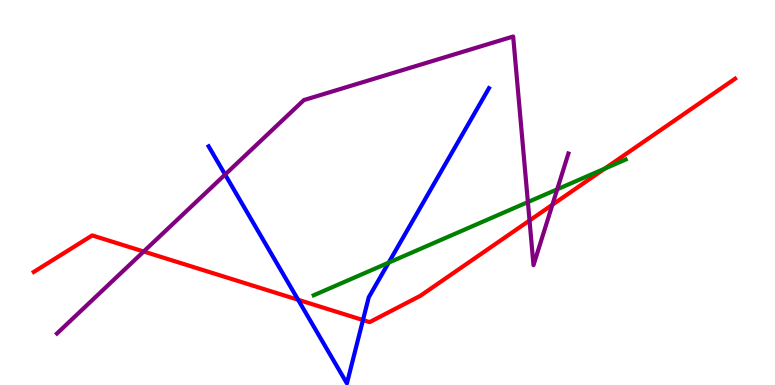[{'lines': ['blue', 'red'], 'intersections': [{'x': 3.85, 'y': 2.21}, {'x': 4.68, 'y': 1.69}]}, {'lines': ['green', 'red'], 'intersections': [{'x': 7.8, 'y': 5.62}]}, {'lines': ['purple', 'red'], 'intersections': [{'x': 1.85, 'y': 3.47}, {'x': 6.83, 'y': 4.27}, {'x': 7.13, 'y': 4.68}]}, {'lines': ['blue', 'green'], 'intersections': [{'x': 5.01, 'y': 3.18}]}, {'lines': ['blue', 'purple'], 'intersections': [{'x': 2.9, 'y': 5.47}]}, {'lines': ['green', 'purple'], 'intersections': [{'x': 6.81, 'y': 4.75}, {'x': 7.19, 'y': 5.08}]}]